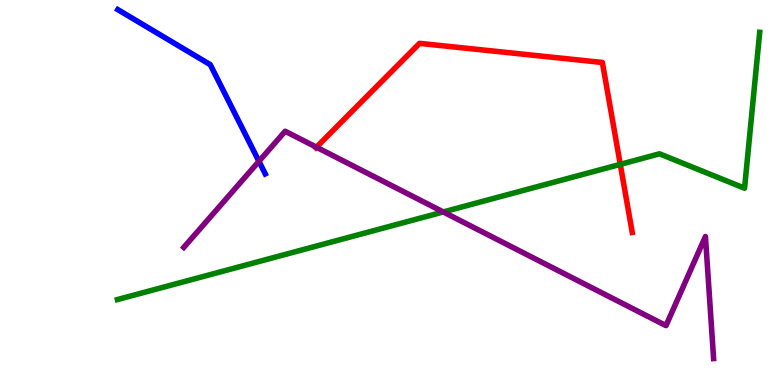[{'lines': ['blue', 'red'], 'intersections': []}, {'lines': ['green', 'red'], 'intersections': [{'x': 8.0, 'y': 5.73}]}, {'lines': ['purple', 'red'], 'intersections': [{'x': 4.08, 'y': 6.18}]}, {'lines': ['blue', 'green'], 'intersections': []}, {'lines': ['blue', 'purple'], 'intersections': [{'x': 3.34, 'y': 5.81}]}, {'lines': ['green', 'purple'], 'intersections': [{'x': 5.72, 'y': 4.49}]}]